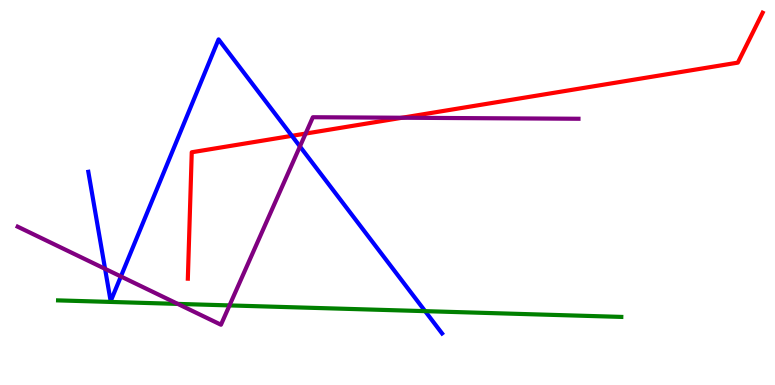[{'lines': ['blue', 'red'], 'intersections': [{'x': 3.77, 'y': 6.47}]}, {'lines': ['green', 'red'], 'intersections': []}, {'lines': ['purple', 'red'], 'intersections': [{'x': 3.94, 'y': 6.53}, {'x': 5.19, 'y': 6.94}]}, {'lines': ['blue', 'green'], 'intersections': [{'x': 5.49, 'y': 1.92}]}, {'lines': ['blue', 'purple'], 'intersections': [{'x': 1.36, 'y': 3.02}, {'x': 1.56, 'y': 2.82}, {'x': 3.87, 'y': 6.2}]}, {'lines': ['green', 'purple'], 'intersections': [{'x': 2.29, 'y': 2.11}, {'x': 2.96, 'y': 2.07}]}]